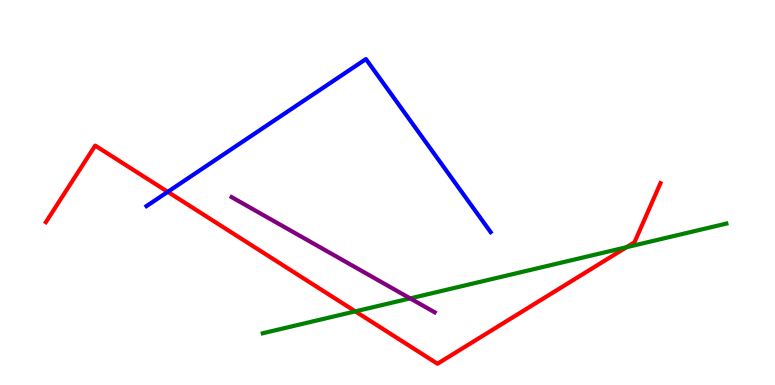[{'lines': ['blue', 'red'], 'intersections': [{'x': 2.16, 'y': 5.02}]}, {'lines': ['green', 'red'], 'intersections': [{'x': 4.58, 'y': 1.91}, {'x': 8.08, 'y': 3.58}]}, {'lines': ['purple', 'red'], 'intersections': []}, {'lines': ['blue', 'green'], 'intersections': []}, {'lines': ['blue', 'purple'], 'intersections': []}, {'lines': ['green', 'purple'], 'intersections': [{'x': 5.29, 'y': 2.25}]}]